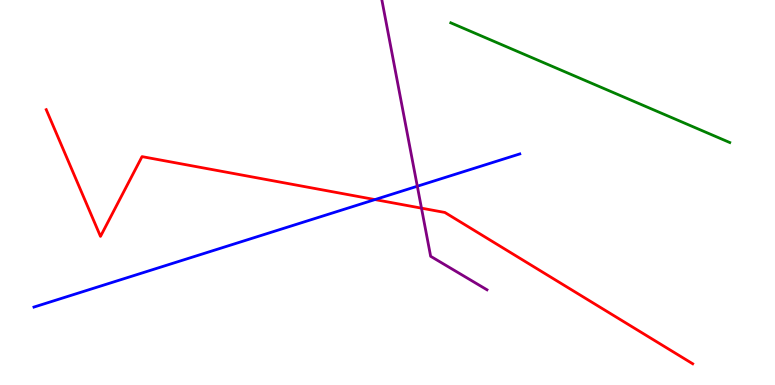[{'lines': ['blue', 'red'], 'intersections': [{'x': 4.84, 'y': 4.82}]}, {'lines': ['green', 'red'], 'intersections': []}, {'lines': ['purple', 'red'], 'intersections': [{'x': 5.44, 'y': 4.59}]}, {'lines': ['blue', 'green'], 'intersections': []}, {'lines': ['blue', 'purple'], 'intersections': [{'x': 5.38, 'y': 5.16}]}, {'lines': ['green', 'purple'], 'intersections': []}]